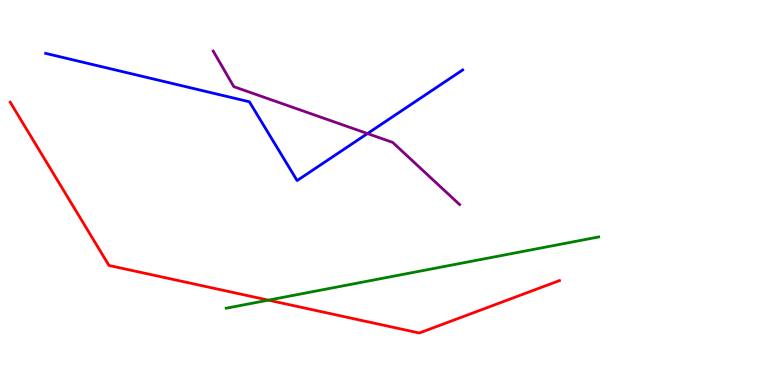[{'lines': ['blue', 'red'], 'intersections': []}, {'lines': ['green', 'red'], 'intersections': [{'x': 3.46, 'y': 2.2}]}, {'lines': ['purple', 'red'], 'intersections': []}, {'lines': ['blue', 'green'], 'intersections': []}, {'lines': ['blue', 'purple'], 'intersections': [{'x': 4.74, 'y': 6.53}]}, {'lines': ['green', 'purple'], 'intersections': []}]